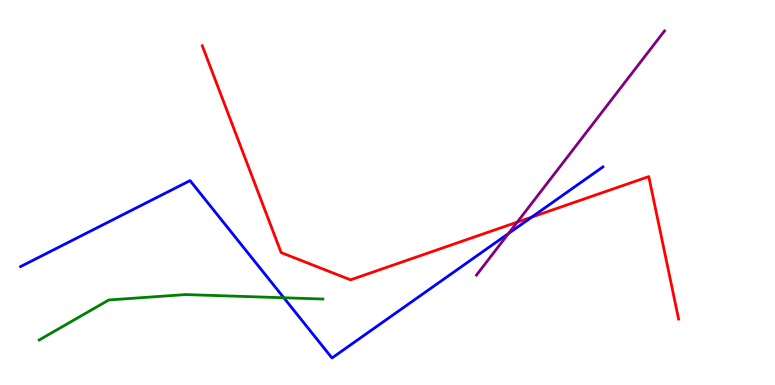[{'lines': ['blue', 'red'], 'intersections': [{'x': 6.86, 'y': 4.36}]}, {'lines': ['green', 'red'], 'intersections': []}, {'lines': ['purple', 'red'], 'intersections': [{'x': 6.67, 'y': 4.23}]}, {'lines': ['blue', 'green'], 'intersections': [{'x': 3.66, 'y': 2.27}]}, {'lines': ['blue', 'purple'], 'intersections': [{'x': 6.56, 'y': 3.94}]}, {'lines': ['green', 'purple'], 'intersections': []}]